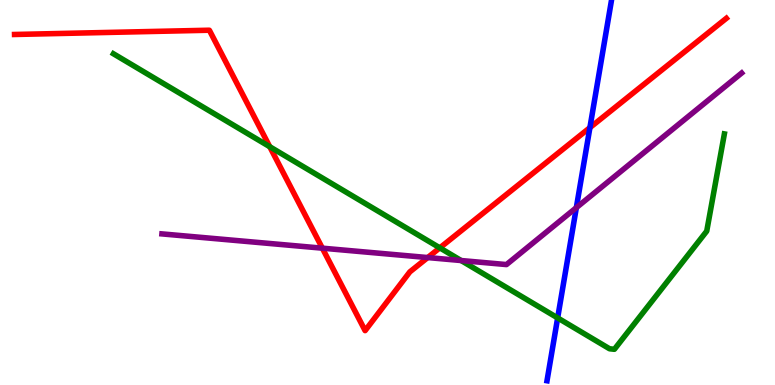[{'lines': ['blue', 'red'], 'intersections': [{'x': 7.61, 'y': 6.69}]}, {'lines': ['green', 'red'], 'intersections': [{'x': 3.48, 'y': 6.19}, {'x': 5.68, 'y': 3.56}]}, {'lines': ['purple', 'red'], 'intersections': [{'x': 4.16, 'y': 3.55}, {'x': 5.52, 'y': 3.31}]}, {'lines': ['blue', 'green'], 'intersections': [{'x': 7.2, 'y': 1.74}]}, {'lines': ['blue', 'purple'], 'intersections': [{'x': 7.44, 'y': 4.61}]}, {'lines': ['green', 'purple'], 'intersections': [{'x': 5.95, 'y': 3.23}]}]